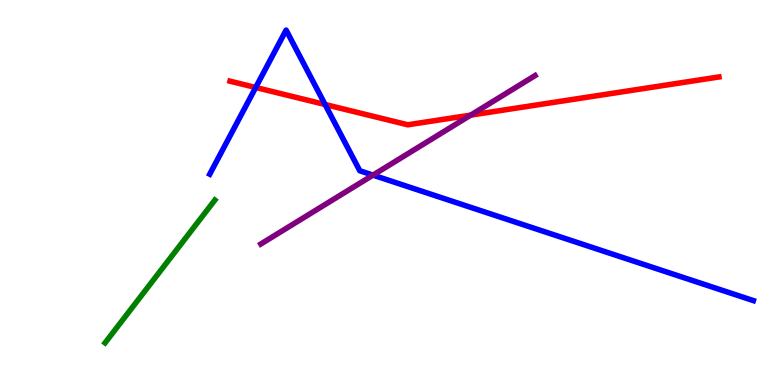[{'lines': ['blue', 'red'], 'intersections': [{'x': 3.3, 'y': 7.73}, {'x': 4.19, 'y': 7.29}]}, {'lines': ['green', 'red'], 'intersections': []}, {'lines': ['purple', 'red'], 'intersections': [{'x': 6.07, 'y': 7.01}]}, {'lines': ['blue', 'green'], 'intersections': []}, {'lines': ['blue', 'purple'], 'intersections': [{'x': 4.81, 'y': 5.45}]}, {'lines': ['green', 'purple'], 'intersections': []}]